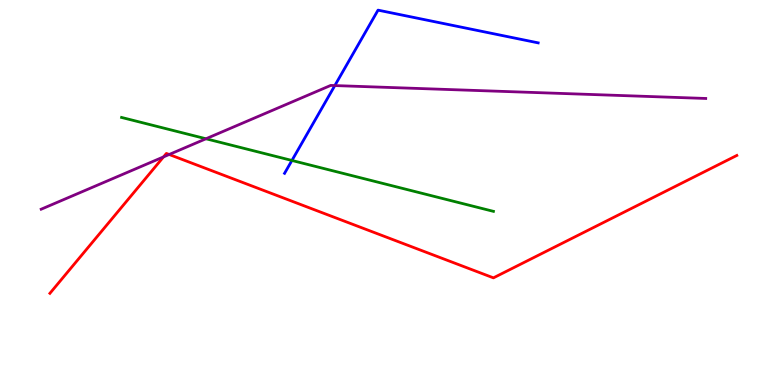[{'lines': ['blue', 'red'], 'intersections': []}, {'lines': ['green', 'red'], 'intersections': []}, {'lines': ['purple', 'red'], 'intersections': [{'x': 2.11, 'y': 5.92}, {'x': 2.18, 'y': 5.99}]}, {'lines': ['blue', 'green'], 'intersections': [{'x': 3.77, 'y': 5.83}]}, {'lines': ['blue', 'purple'], 'intersections': [{'x': 4.32, 'y': 7.78}]}, {'lines': ['green', 'purple'], 'intersections': [{'x': 2.66, 'y': 6.4}]}]